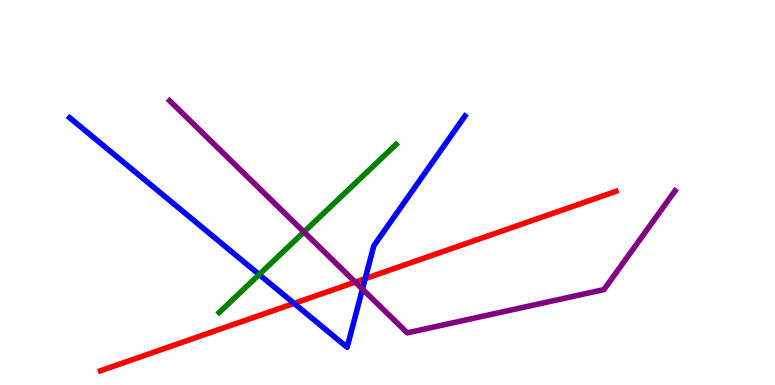[{'lines': ['blue', 'red'], 'intersections': [{'x': 3.79, 'y': 2.12}, {'x': 4.71, 'y': 2.76}]}, {'lines': ['green', 'red'], 'intersections': []}, {'lines': ['purple', 'red'], 'intersections': [{'x': 4.58, 'y': 2.67}]}, {'lines': ['blue', 'green'], 'intersections': [{'x': 3.34, 'y': 2.87}]}, {'lines': ['blue', 'purple'], 'intersections': [{'x': 4.68, 'y': 2.49}]}, {'lines': ['green', 'purple'], 'intersections': [{'x': 3.92, 'y': 3.97}]}]